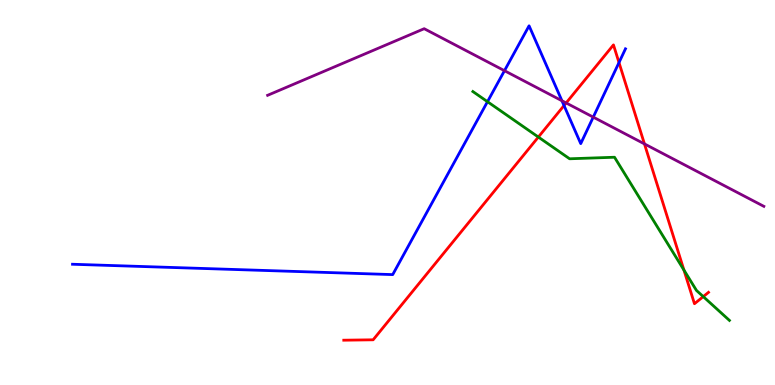[{'lines': ['blue', 'red'], 'intersections': [{'x': 7.28, 'y': 7.26}, {'x': 7.99, 'y': 8.38}]}, {'lines': ['green', 'red'], 'intersections': [{'x': 6.95, 'y': 6.44}, {'x': 8.82, 'y': 2.99}, {'x': 9.07, 'y': 2.3}]}, {'lines': ['purple', 'red'], 'intersections': [{'x': 7.31, 'y': 7.33}, {'x': 8.32, 'y': 6.26}]}, {'lines': ['blue', 'green'], 'intersections': [{'x': 6.29, 'y': 7.36}]}, {'lines': ['blue', 'purple'], 'intersections': [{'x': 6.51, 'y': 8.16}, {'x': 7.25, 'y': 7.38}, {'x': 7.65, 'y': 6.96}]}, {'lines': ['green', 'purple'], 'intersections': []}]